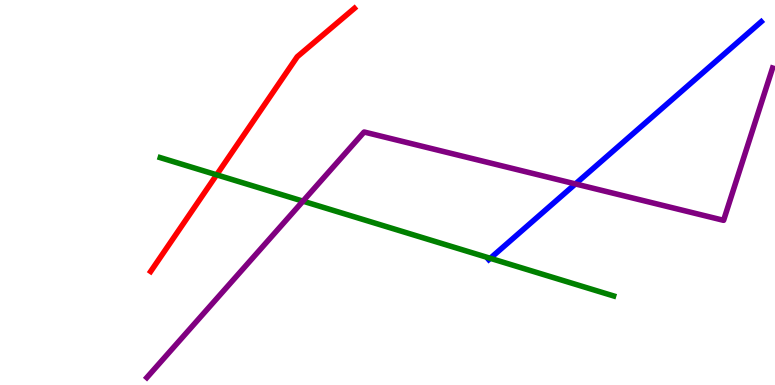[{'lines': ['blue', 'red'], 'intersections': []}, {'lines': ['green', 'red'], 'intersections': [{'x': 2.8, 'y': 5.46}]}, {'lines': ['purple', 'red'], 'intersections': []}, {'lines': ['blue', 'green'], 'intersections': [{'x': 6.33, 'y': 3.29}]}, {'lines': ['blue', 'purple'], 'intersections': [{'x': 7.43, 'y': 5.22}]}, {'lines': ['green', 'purple'], 'intersections': [{'x': 3.91, 'y': 4.78}]}]